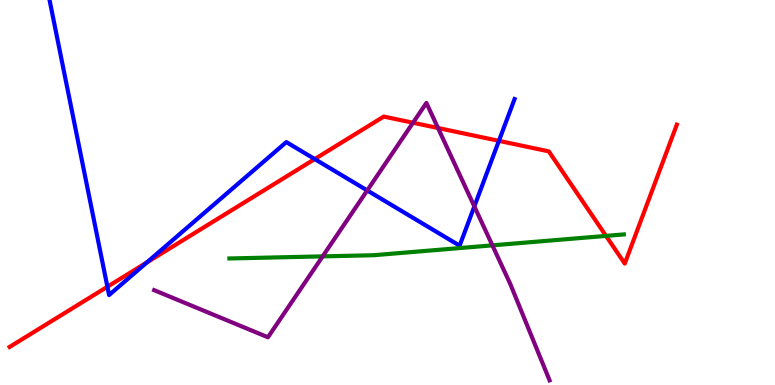[{'lines': ['blue', 'red'], 'intersections': [{'x': 1.39, 'y': 2.55}, {'x': 1.89, 'y': 3.18}, {'x': 4.06, 'y': 5.87}, {'x': 6.44, 'y': 6.34}]}, {'lines': ['green', 'red'], 'intersections': [{'x': 7.82, 'y': 3.87}]}, {'lines': ['purple', 'red'], 'intersections': [{'x': 5.33, 'y': 6.81}, {'x': 5.65, 'y': 6.67}]}, {'lines': ['blue', 'green'], 'intersections': []}, {'lines': ['blue', 'purple'], 'intersections': [{'x': 4.74, 'y': 5.05}, {'x': 6.12, 'y': 4.64}]}, {'lines': ['green', 'purple'], 'intersections': [{'x': 4.16, 'y': 3.34}, {'x': 6.35, 'y': 3.63}]}]